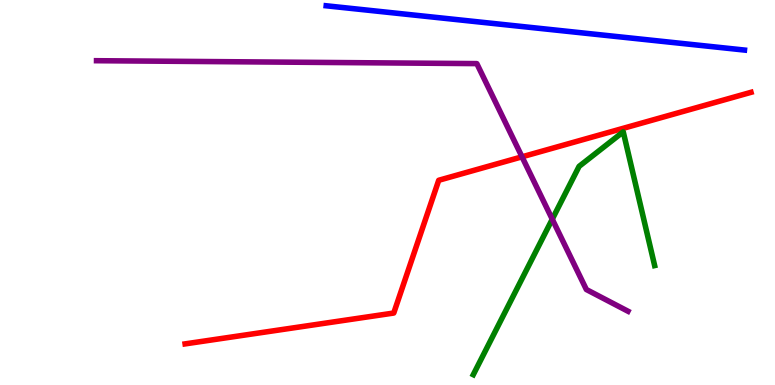[{'lines': ['blue', 'red'], 'intersections': []}, {'lines': ['green', 'red'], 'intersections': []}, {'lines': ['purple', 'red'], 'intersections': [{'x': 6.74, 'y': 5.93}]}, {'lines': ['blue', 'green'], 'intersections': []}, {'lines': ['blue', 'purple'], 'intersections': []}, {'lines': ['green', 'purple'], 'intersections': [{'x': 7.13, 'y': 4.31}]}]